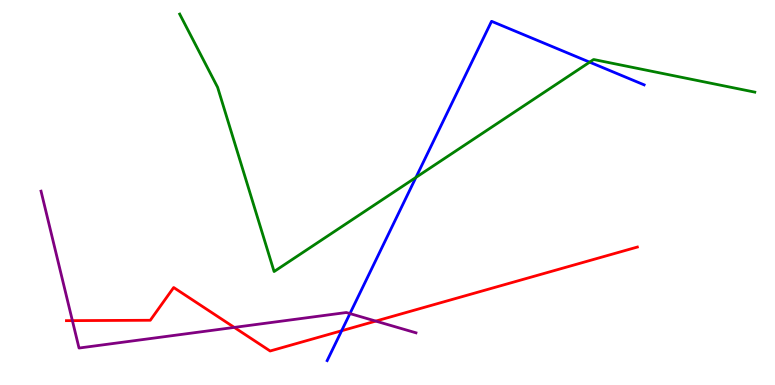[{'lines': ['blue', 'red'], 'intersections': [{'x': 4.41, 'y': 1.41}]}, {'lines': ['green', 'red'], 'intersections': []}, {'lines': ['purple', 'red'], 'intersections': [{'x': 0.934, 'y': 1.67}, {'x': 3.02, 'y': 1.5}, {'x': 4.85, 'y': 1.66}]}, {'lines': ['blue', 'green'], 'intersections': [{'x': 5.37, 'y': 5.39}, {'x': 7.61, 'y': 8.39}]}, {'lines': ['blue', 'purple'], 'intersections': [{'x': 4.52, 'y': 1.85}]}, {'lines': ['green', 'purple'], 'intersections': []}]